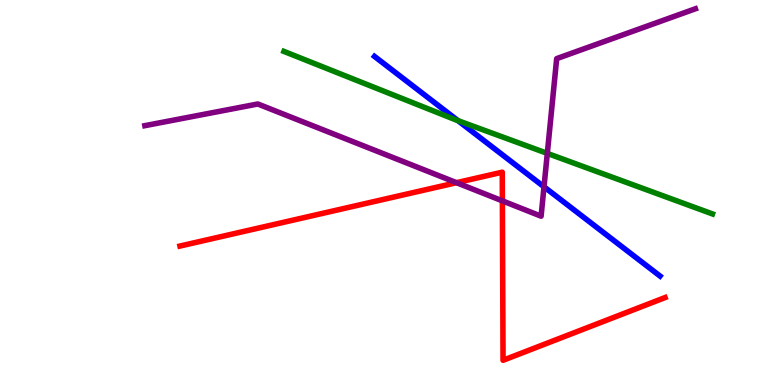[{'lines': ['blue', 'red'], 'intersections': []}, {'lines': ['green', 'red'], 'intersections': []}, {'lines': ['purple', 'red'], 'intersections': [{'x': 5.89, 'y': 5.26}, {'x': 6.48, 'y': 4.78}]}, {'lines': ['blue', 'green'], 'intersections': [{'x': 5.91, 'y': 6.87}]}, {'lines': ['blue', 'purple'], 'intersections': [{'x': 7.02, 'y': 5.15}]}, {'lines': ['green', 'purple'], 'intersections': [{'x': 7.06, 'y': 6.02}]}]